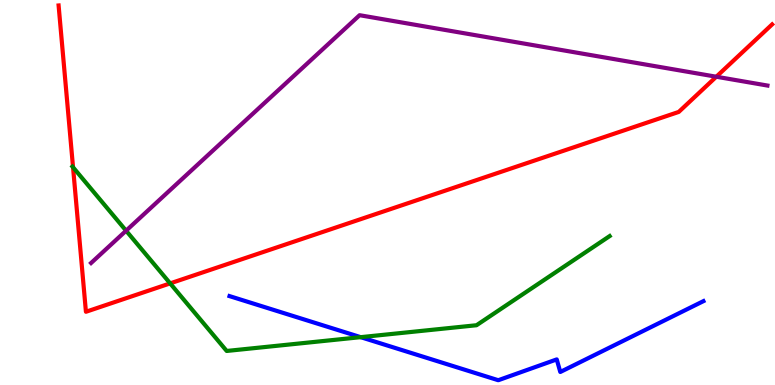[{'lines': ['blue', 'red'], 'intersections': []}, {'lines': ['green', 'red'], 'intersections': [{'x': 0.942, 'y': 5.66}, {'x': 2.2, 'y': 2.64}]}, {'lines': ['purple', 'red'], 'intersections': [{'x': 9.24, 'y': 8.01}]}, {'lines': ['blue', 'green'], 'intersections': [{'x': 4.65, 'y': 1.24}]}, {'lines': ['blue', 'purple'], 'intersections': []}, {'lines': ['green', 'purple'], 'intersections': [{'x': 1.63, 'y': 4.01}]}]